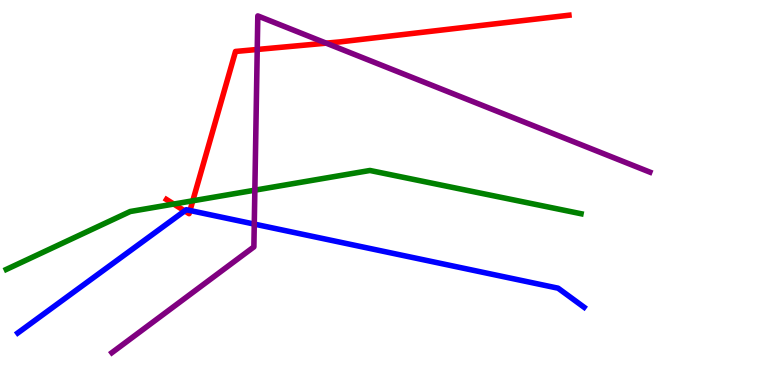[{'lines': ['blue', 'red'], 'intersections': [{'x': 2.38, 'y': 4.52}, {'x': 2.45, 'y': 4.53}]}, {'lines': ['green', 'red'], 'intersections': [{'x': 2.24, 'y': 4.7}, {'x': 2.49, 'y': 4.78}]}, {'lines': ['purple', 'red'], 'intersections': [{'x': 3.32, 'y': 8.72}, {'x': 4.21, 'y': 8.88}]}, {'lines': ['blue', 'green'], 'intersections': []}, {'lines': ['blue', 'purple'], 'intersections': [{'x': 3.28, 'y': 4.18}]}, {'lines': ['green', 'purple'], 'intersections': [{'x': 3.29, 'y': 5.06}]}]